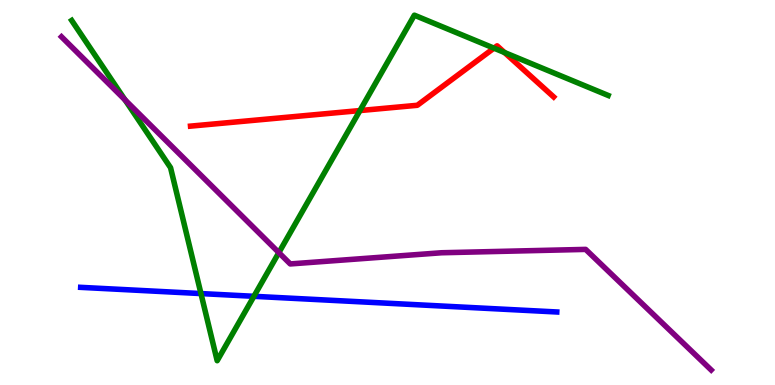[{'lines': ['blue', 'red'], 'intersections': []}, {'lines': ['green', 'red'], 'intersections': [{'x': 4.64, 'y': 7.13}, {'x': 6.37, 'y': 8.75}, {'x': 6.51, 'y': 8.64}]}, {'lines': ['purple', 'red'], 'intersections': []}, {'lines': ['blue', 'green'], 'intersections': [{'x': 2.59, 'y': 2.37}, {'x': 3.28, 'y': 2.3}]}, {'lines': ['blue', 'purple'], 'intersections': []}, {'lines': ['green', 'purple'], 'intersections': [{'x': 1.61, 'y': 7.41}, {'x': 3.6, 'y': 3.44}]}]